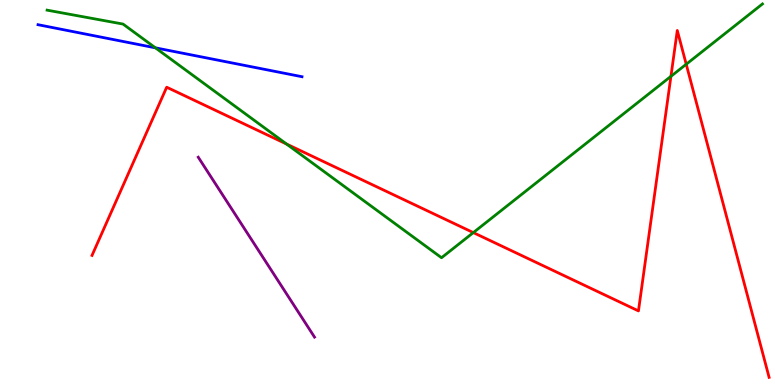[{'lines': ['blue', 'red'], 'intersections': []}, {'lines': ['green', 'red'], 'intersections': [{'x': 3.7, 'y': 6.26}, {'x': 6.11, 'y': 3.96}, {'x': 8.66, 'y': 8.02}, {'x': 8.85, 'y': 8.33}]}, {'lines': ['purple', 'red'], 'intersections': []}, {'lines': ['blue', 'green'], 'intersections': [{'x': 2.01, 'y': 8.76}]}, {'lines': ['blue', 'purple'], 'intersections': []}, {'lines': ['green', 'purple'], 'intersections': []}]